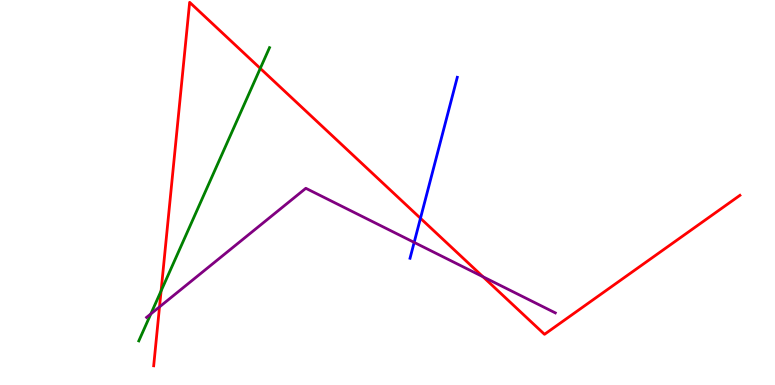[{'lines': ['blue', 'red'], 'intersections': [{'x': 5.43, 'y': 4.33}]}, {'lines': ['green', 'red'], 'intersections': [{'x': 2.08, 'y': 2.44}, {'x': 3.36, 'y': 8.22}]}, {'lines': ['purple', 'red'], 'intersections': [{'x': 2.06, 'y': 2.03}, {'x': 6.23, 'y': 2.81}]}, {'lines': ['blue', 'green'], 'intersections': []}, {'lines': ['blue', 'purple'], 'intersections': [{'x': 5.34, 'y': 3.7}]}, {'lines': ['green', 'purple'], 'intersections': [{'x': 1.95, 'y': 1.85}]}]